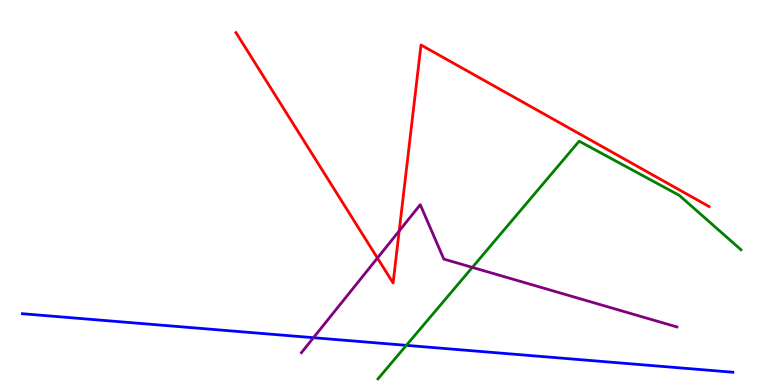[{'lines': ['blue', 'red'], 'intersections': []}, {'lines': ['green', 'red'], 'intersections': []}, {'lines': ['purple', 'red'], 'intersections': [{'x': 4.87, 'y': 3.3}, {'x': 5.15, 'y': 4.0}]}, {'lines': ['blue', 'green'], 'intersections': [{'x': 5.24, 'y': 1.03}]}, {'lines': ['blue', 'purple'], 'intersections': [{'x': 4.04, 'y': 1.23}]}, {'lines': ['green', 'purple'], 'intersections': [{'x': 6.09, 'y': 3.05}]}]